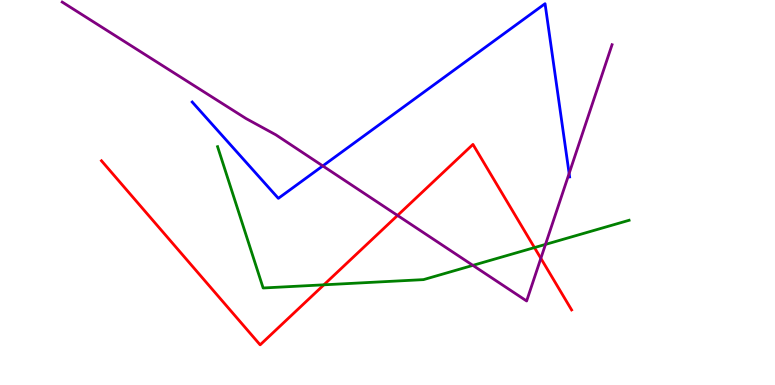[{'lines': ['blue', 'red'], 'intersections': []}, {'lines': ['green', 'red'], 'intersections': [{'x': 4.18, 'y': 2.6}, {'x': 6.9, 'y': 3.57}]}, {'lines': ['purple', 'red'], 'intersections': [{'x': 5.13, 'y': 4.4}, {'x': 6.98, 'y': 3.29}]}, {'lines': ['blue', 'green'], 'intersections': []}, {'lines': ['blue', 'purple'], 'intersections': [{'x': 4.16, 'y': 5.69}, {'x': 7.34, 'y': 5.49}]}, {'lines': ['green', 'purple'], 'intersections': [{'x': 6.1, 'y': 3.11}, {'x': 7.04, 'y': 3.65}]}]